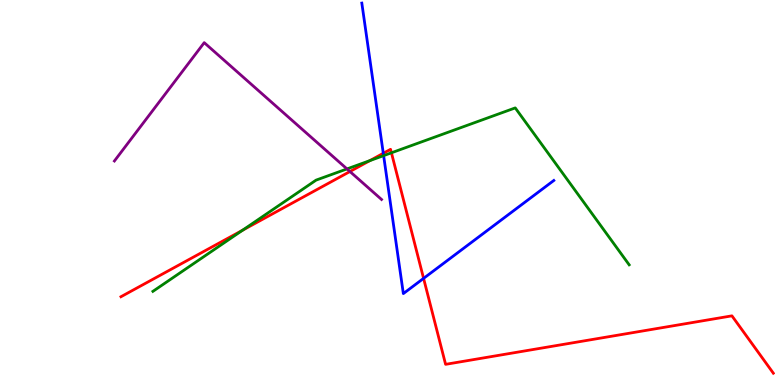[{'lines': ['blue', 'red'], 'intersections': [{'x': 4.95, 'y': 6.02}, {'x': 5.47, 'y': 2.77}]}, {'lines': ['green', 'red'], 'intersections': [{'x': 3.13, 'y': 4.02}, {'x': 4.77, 'y': 5.83}, {'x': 5.05, 'y': 6.03}]}, {'lines': ['purple', 'red'], 'intersections': [{'x': 4.52, 'y': 5.54}]}, {'lines': ['blue', 'green'], 'intersections': [{'x': 4.95, 'y': 5.96}]}, {'lines': ['blue', 'purple'], 'intersections': []}, {'lines': ['green', 'purple'], 'intersections': [{'x': 4.48, 'y': 5.61}]}]